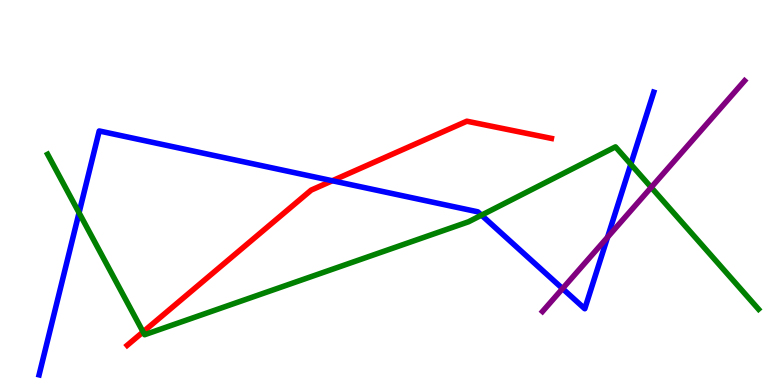[{'lines': ['blue', 'red'], 'intersections': [{'x': 4.29, 'y': 5.31}]}, {'lines': ['green', 'red'], 'intersections': [{'x': 1.85, 'y': 1.38}]}, {'lines': ['purple', 'red'], 'intersections': []}, {'lines': ['blue', 'green'], 'intersections': [{'x': 1.02, 'y': 4.47}, {'x': 6.21, 'y': 4.41}, {'x': 8.14, 'y': 5.73}]}, {'lines': ['blue', 'purple'], 'intersections': [{'x': 7.26, 'y': 2.5}, {'x': 7.84, 'y': 3.84}]}, {'lines': ['green', 'purple'], 'intersections': [{'x': 8.4, 'y': 5.13}]}]